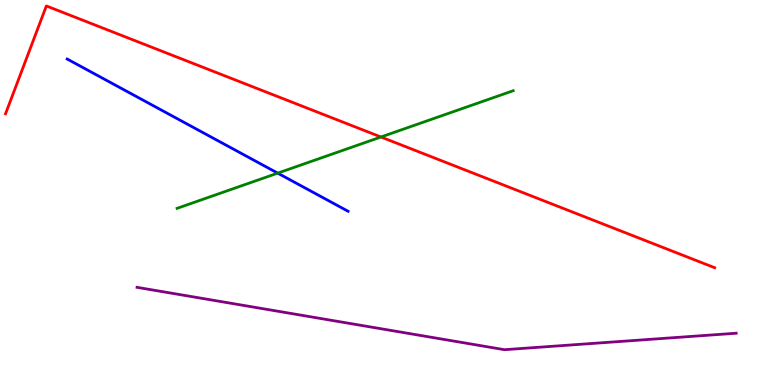[{'lines': ['blue', 'red'], 'intersections': []}, {'lines': ['green', 'red'], 'intersections': [{'x': 4.92, 'y': 6.44}]}, {'lines': ['purple', 'red'], 'intersections': []}, {'lines': ['blue', 'green'], 'intersections': [{'x': 3.58, 'y': 5.5}]}, {'lines': ['blue', 'purple'], 'intersections': []}, {'lines': ['green', 'purple'], 'intersections': []}]